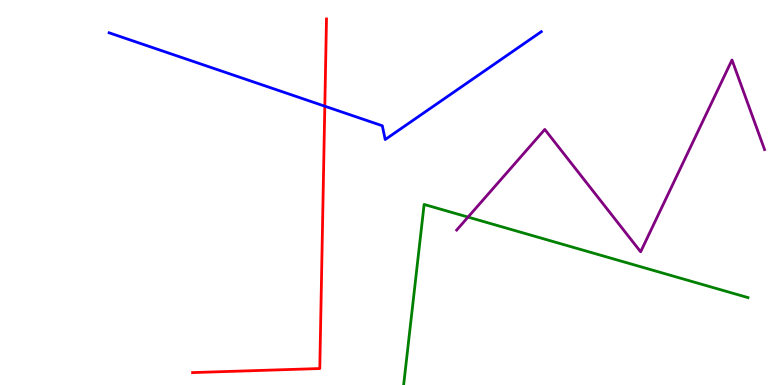[{'lines': ['blue', 'red'], 'intersections': [{'x': 4.19, 'y': 7.24}]}, {'lines': ['green', 'red'], 'intersections': []}, {'lines': ['purple', 'red'], 'intersections': []}, {'lines': ['blue', 'green'], 'intersections': []}, {'lines': ['blue', 'purple'], 'intersections': []}, {'lines': ['green', 'purple'], 'intersections': [{'x': 6.04, 'y': 4.36}]}]